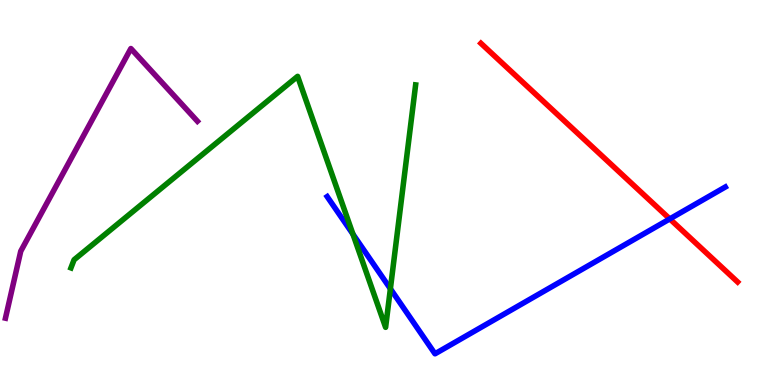[{'lines': ['blue', 'red'], 'intersections': [{'x': 8.64, 'y': 4.31}]}, {'lines': ['green', 'red'], 'intersections': []}, {'lines': ['purple', 'red'], 'intersections': []}, {'lines': ['blue', 'green'], 'intersections': [{'x': 4.55, 'y': 3.92}, {'x': 5.04, 'y': 2.5}]}, {'lines': ['blue', 'purple'], 'intersections': []}, {'lines': ['green', 'purple'], 'intersections': []}]